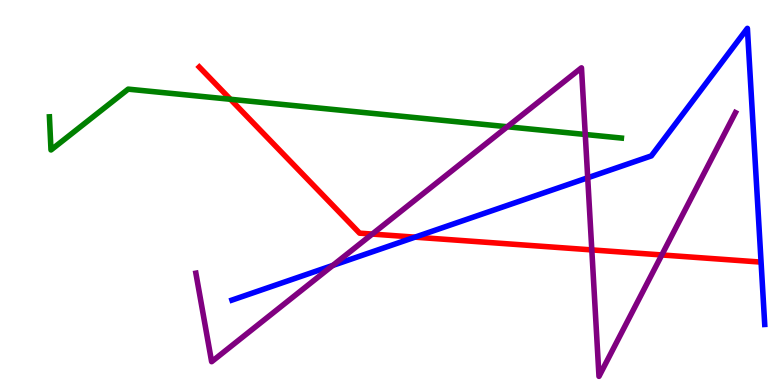[{'lines': ['blue', 'red'], 'intersections': [{'x': 5.35, 'y': 3.84}]}, {'lines': ['green', 'red'], 'intersections': [{'x': 2.97, 'y': 7.42}]}, {'lines': ['purple', 'red'], 'intersections': [{'x': 4.8, 'y': 3.92}, {'x': 7.64, 'y': 3.51}, {'x': 8.54, 'y': 3.38}]}, {'lines': ['blue', 'green'], 'intersections': []}, {'lines': ['blue', 'purple'], 'intersections': [{'x': 4.29, 'y': 3.11}, {'x': 7.58, 'y': 5.38}]}, {'lines': ['green', 'purple'], 'intersections': [{'x': 6.55, 'y': 6.71}, {'x': 7.55, 'y': 6.51}]}]